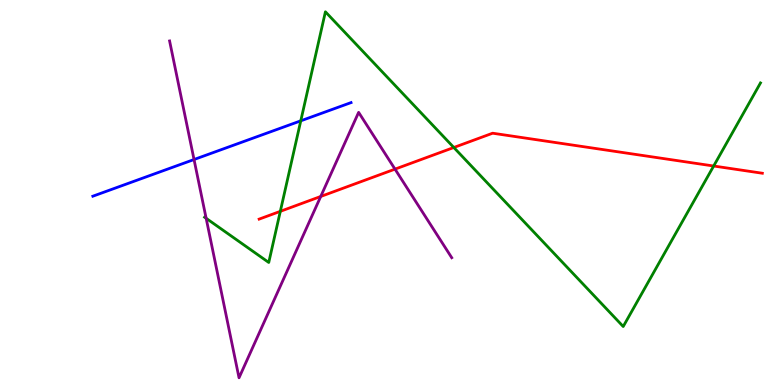[{'lines': ['blue', 'red'], 'intersections': []}, {'lines': ['green', 'red'], 'intersections': [{'x': 3.62, 'y': 4.51}, {'x': 5.86, 'y': 6.17}, {'x': 9.21, 'y': 5.69}]}, {'lines': ['purple', 'red'], 'intersections': [{'x': 4.14, 'y': 4.9}, {'x': 5.1, 'y': 5.61}]}, {'lines': ['blue', 'green'], 'intersections': [{'x': 3.88, 'y': 6.86}]}, {'lines': ['blue', 'purple'], 'intersections': [{'x': 2.5, 'y': 5.86}]}, {'lines': ['green', 'purple'], 'intersections': [{'x': 2.66, 'y': 4.33}]}]